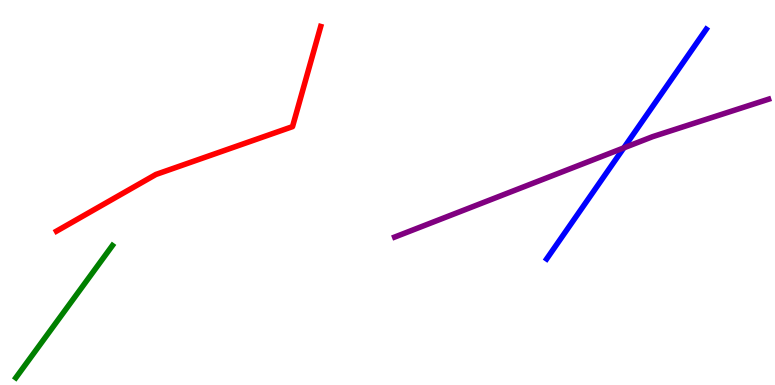[{'lines': ['blue', 'red'], 'intersections': []}, {'lines': ['green', 'red'], 'intersections': []}, {'lines': ['purple', 'red'], 'intersections': []}, {'lines': ['blue', 'green'], 'intersections': []}, {'lines': ['blue', 'purple'], 'intersections': [{'x': 8.05, 'y': 6.16}]}, {'lines': ['green', 'purple'], 'intersections': []}]